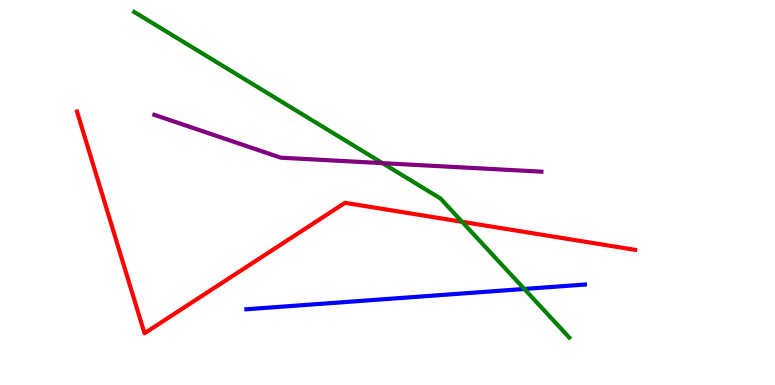[{'lines': ['blue', 'red'], 'intersections': []}, {'lines': ['green', 'red'], 'intersections': [{'x': 5.96, 'y': 4.24}]}, {'lines': ['purple', 'red'], 'intersections': []}, {'lines': ['blue', 'green'], 'intersections': [{'x': 6.76, 'y': 2.49}]}, {'lines': ['blue', 'purple'], 'intersections': []}, {'lines': ['green', 'purple'], 'intersections': [{'x': 4.94, 'y': 5.76}]}]